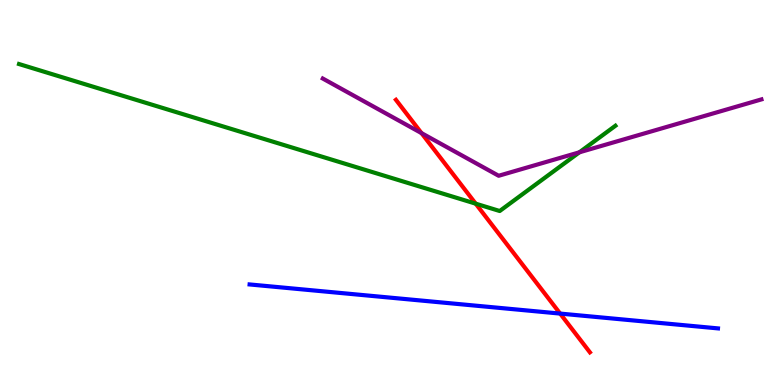[{'lines': ['blue', 'red'], 'intersections': [{'x': 7.23, 'y': 1.85}]}, {'lines': ['green', 'red'], 'intersections': [{'x': 6.14, 'y': 4.71}]}, {'lines': ['purple', 'red'], 'intersections': [{'x': 5.44, 'y': 6.54}]}, {'lines': ['blue', 'green'], 'intersections': []}, {'lines': ['blue', 'purple'], 'intersections': []}, {'lines': ['green', 'purple'], 'intersections': [{'x': 7.48, 'y': 6.04}]}]